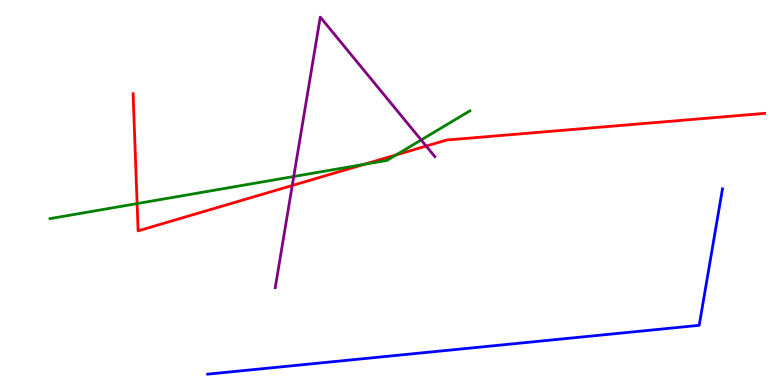[{'lines': ['blue', 'red'], 'intersections': []}, {'lines': ['green', 'red'], 'intersections': [{'x': 1.77, 'y': 4.71}, {'x': 4.7, 'y': 5.73}, {'x': 5.11, 'y': 5.98}]}, {'lines': ['purple', 'red'], 'intersections': [{'x': 3.77, 'y': 5.18}, {'x': 5.5, 'y': 6.21}]}, {'lines': ['blue', 'green'], 'intersections': []}, {'lines': ['blue', 'purple'], 'intersections': []}, {'lines': ['green', 'purple'], 'intersections': [{'x': 3.79, 'y': 5.42}, {'x': 5.43, 'y': 6.36}]}]